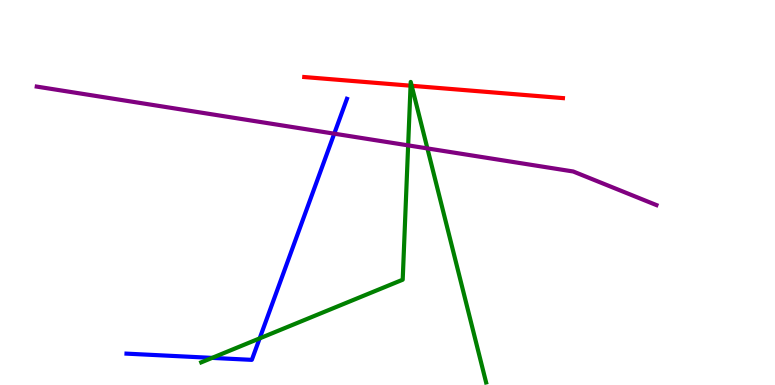[{'lines': ['blue', 'red'], 'intersections': []}, {'lines': ['green', 'red'], 'intersections': [{'x': 5.3, 'y': 7.77}, {'x': 5.31, 'y': 7.77}]}, {'lines': ['purple', 'red'], 'intersections': []}, {'lines': ['blue', 'green'], 'intersections': [{'x': 2.74, 'y': 0.704}, {'x': 3.35, 'y': 1.21}]}, {'lines': ['blue', 'purple'], 'intersections': [{'x': 4.31, 'y': 6.53}]}, {'lines': ['green', 'purple'], 'intersections': [{'x': 5.27, 'y': 6.22}, {'x': 5.51, 'y': 6.15}]}]